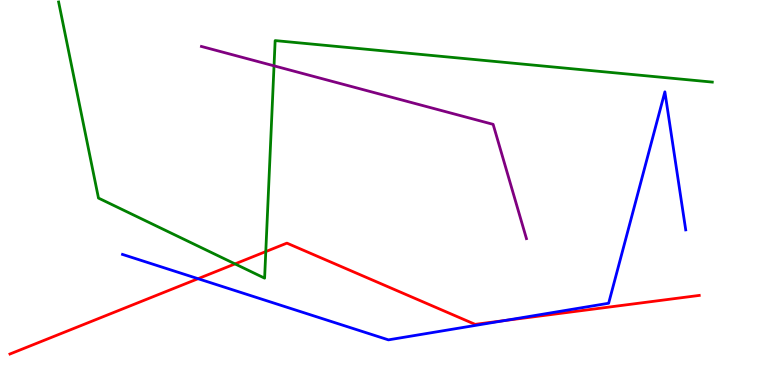[{'lines': ['blue', 'red'], 'intersections': [{'x': 2.56, 'y': 2.76}, {'x': 6.51, 'y': 1.67}]}, {'lines': ['green', 'red'], 'intersections': [{'x': 3.03, 'y': 3.15}, {'x': 3.43, 'y': 3.47}]}, {'lines': ['purple', 'red'], 'intersections': []}, {'lines': ['blue', 'green'], 'intersections': []}, {'lines': ['blue', 'purple'], 'intersections': []}, {'lines': ['green', 'purple'], 'intersections': [{'x': 3.54, 'y': 8.29}]}]